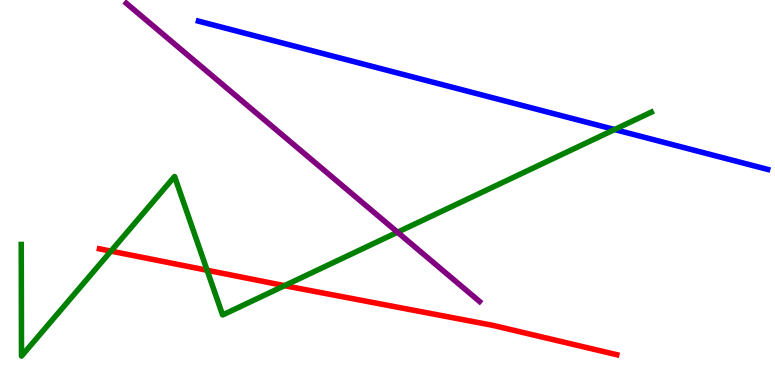[{'lines': ['blue', 'red'], 'intersections': []}, {'lines': ['green', 'red'], 'intersections': [{'x': 1.43, 'y': 3.48}, {'x': 2.67, 'y': 2.98}, {'x': 3.67, 'y': 2.58}]}, {'lines': ['purple', 'red'], 'intersections': []}, {'lines': ['blue', 'green'], 'intersections': [{'x': 7.93, 'y': 6.64}]}, {'lines': ['blue', 'purple'], 'intersections': []}, {'lines': ['green', 'purple'], 'intersections': [{'x': 5.13, 'y': 3.97}]}]